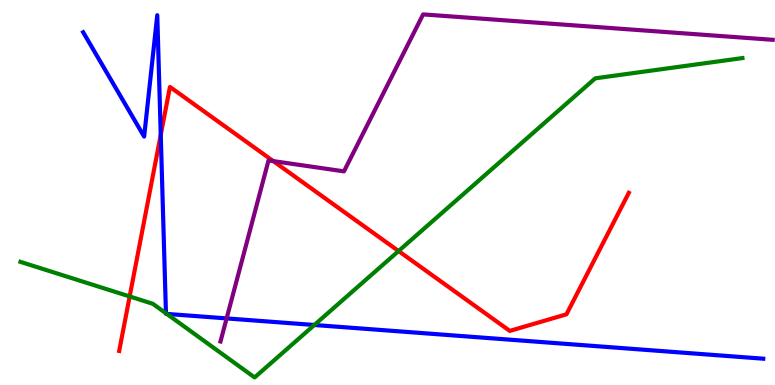[{'lines': ['blue', 'red'], 'intersections': [{'x': 2.07, 'y': 6.5}]}, {'lines': ['green', 'red'], 'intersections': [{'x': 1.67, 'y': 2.3}, {'x': 5.14, 'y': 3.48}]}, {'lines': ['purple', 'red'], 'intersections': [{'x': 3.53, 'y': 5.82}]}, {'lines': ['blue', 'green'], 'intersections': [{'x': 2.14, 'y': 1.86}, {'x': 2.15, 'y': 1.85}, {'x': 4.06, 'y': 1.56}]}, {'lines': ['blue', 'purple'], 'intersections': [{'x': 2.92, 'y': 1.73}]}, {'lines': ['green', 'purple'], 'intersections': []}]